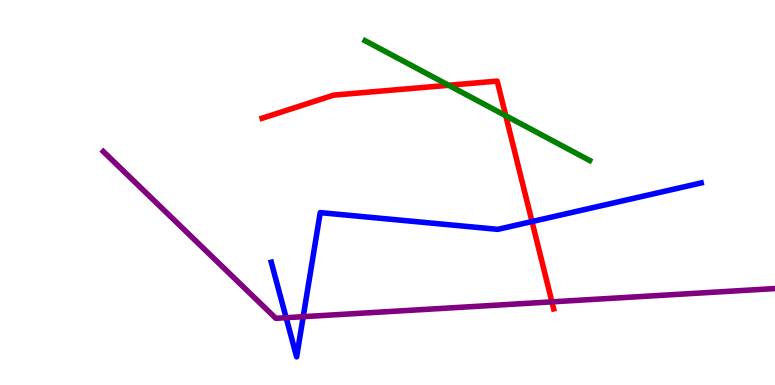[{'lines': ['blue', 'red'], 'intersections': [{'x': 6.86, 'y': 4.25}]}, {'lines': ['green', 'red'], 'intersections': [{'x': 5.79, 'y': 7.79}, {'x': 6.53, 'y': 6.99}]}, {'lines': ['purple', 'red'], 'intersections': [{'x': 7.12, 'y': 2.16}]}, {'lines': ['blue', 'green'], 'intersections': []}, {'lines': ['blue', 'purple'], 'intersections': [{'x': 3.69, 'y': 1.75}, {'x': 3.91, 'y': 1.77}]}, {'lines': ['green', 'purple'], 'intersections': []}]